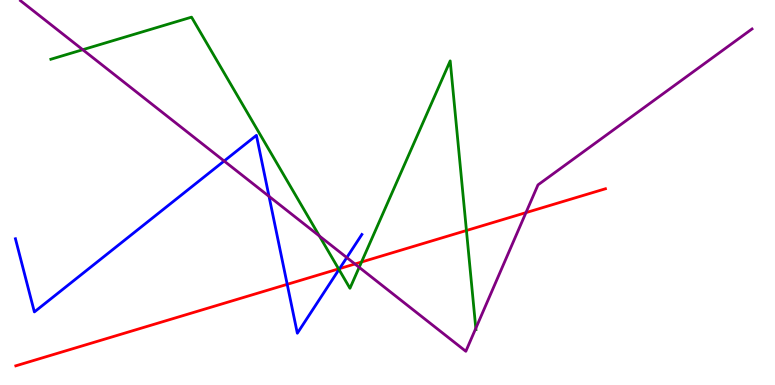[{'lines': ['blue', 'red'], 'intersections': [{'x': 3.71, 'y': 2.61}, {'x': 4.38, 'y': 3.02}]}, {'lines': ['green', 'red'], 'intersections': [{'x': 4.37, 'y': 3.02}, {'x': 4.66, 'y': 3.19}, {'x': 6.02, 'y': 4.01}]}, {'lines': ['purple', 'red'], 'intersections': [{'x': 4.58, 'y': 3.14}, {'x': 6.79, 'y': 4.48}]}, {'lines': ['blue', 'green'], 'intersections': [{'x': 4.37, 'y': 3.0}]}, {'lines': ['blue', 'purple'], 'intersections': [{'x': 2.89, 'y': 5.82}, {'x': 3.47, 'y': 4.9}, {'x': 4.47, 'y': 3.31}]}, {'lines': ['green', 'purple'], 'intersections': [{'x': 1.07, 'y': 8.71}, {'x': 4.12, 'y': 3.87}, {'x': 4.63, 'y': 3.06}, {'x': 6.14, 'y': 1.47}]}]